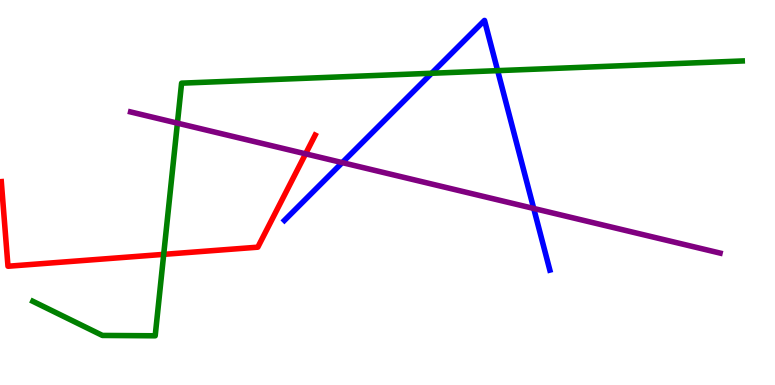[{'lines': ['blue', 'red'], 'intersections': []}, {'lines': ['green', 'red'], 'intersections': [{'x': 2.11, 'y': 3.39}]}, {'lines': ['purple', 'red'], 'intersections': [{'x': 3.94, 'y': 6.0}]}, {'lines': ['blue', 'green'], 'intersections': [{'x': 5.57, 'y': 8.1}, {'x': 6.42, 'y': 8.16}]}, {'lines': ['blue', 'purple'], 'intersections': [{'x': 4.42, 'y': 5.78}, {'x': 6.89, 'y': 4.59}]}, {'lines': ['green', 'purple'], 'intersections': [{'x': 2.29, 'y': 6.8}]}]